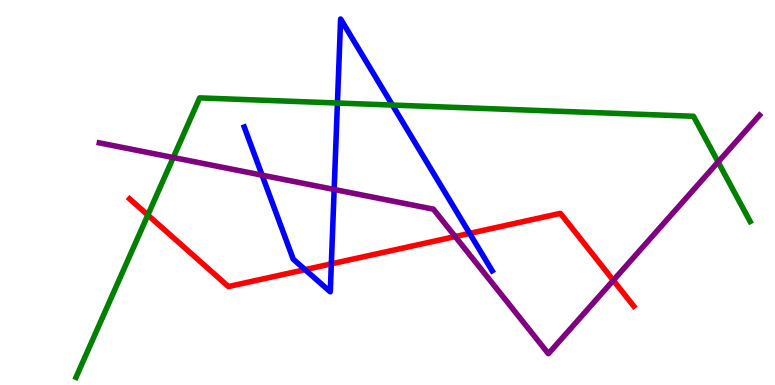[{'lines': ['blue', 'red'], 'intersections': [{'x': 3.94, 'y': 3.0}, {'x': 4.28, 'y': 3.15}, {'x': 6.06, 'y': 3.94}]}, {'lines': ['green', 'red'], 'intersections': [{'x': 1.91, 'y': 4.41}]}, {'lines': ['purple', 'red'], 'intersections': [{'x': 5.87, 'y': 3.86}, {'x': 7.91, 'y': 2.72}]}, {'lines': ['blue', 'green'], 'intersections': [{'x': 4.35, 'y': 7.32}, {'x': 5.06, 'y': 7.27}]}, {'lines': ['blue', 'purple'], 'intersections': [{'x': 3.38, 'y': 5.45}, {'x': 4.31, 'y': 5.08}]}, {'lines': ['green', 'purple'], 'intersections': [{'x': 2.24, 'y': 5.91}, {'x': 9.27, 'y': 5.79}]}]